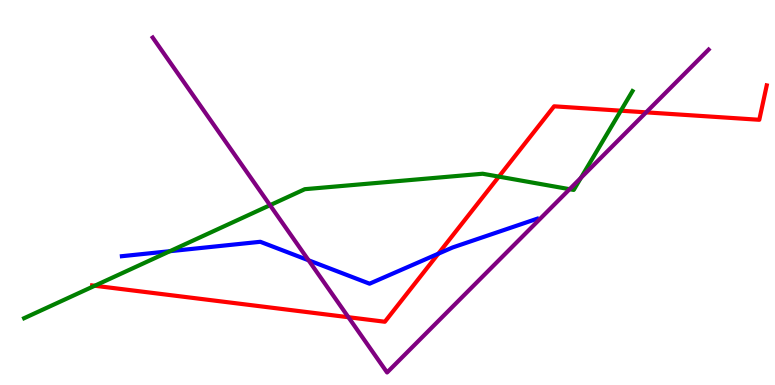[{'lines': ['blue', 'red'], 'intersections': [{'x': 5.66, 'y': 3.41}]}, {'lines': ['green', 'red'], 'intersections': [{'x': 1.22, 'y': 2.58}, {'x': 6.44, 'y': 5.41}, {'x': 8.01, 'y': 7.12}]}, {'lines': ['purple', 'red'], 'intersections': [{'x': 4.5, 'y': 1.76}, {'x': 8.34, 'y': 7.08}]}, {'lines': ['blue', 'green'], 'intersections': [{'x': 2.19, 'y': 3.48}]}, {'lines': ['blue', 'purple'], 'intersections': [{'x': 3.98, 'y': 3.24}]}, {'lines': ['green', 'purple'], 'intersections': [{'x': 3.48, 'y': 4.67}, {'x': 7.35, 'y': 5.09}, {'x': 7.5, 'y': 5.38}]}]